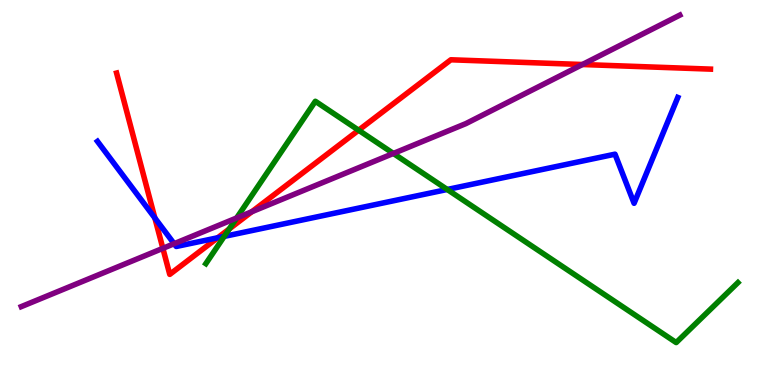[{'lines': ['blue', 'red'], 'intersections': [{'x': 2.0, 'y': 4.34}, {'x': 2.81, 'y': 3.82}]}, {'lines': ['green', 'red'], 'intersections': [{'x': 2.96, 'y': 4.05}, {'x': 4.63, 'y': 6.62}]}, {'lines': ['purple', 'red'], 'intersections': [{'x': 2.1, 'y': 3.55}, {'x': 3.25, 'y': 4.5}, {'x': 7.52, 'y': 8.32}]}, {'lines': ['blue', 'green'], 'intersections': [{'x': 2.89, 'y': 3.86}, {'x': 5.77, 'y': 5.08}]}, {'lines': ['blue', 'purple'], 'intersections': [{'x': 2.25, 'y': 3.67}]}, {'lines': ['green', 'purple'], 'intersections': [{'x': 3.05, 'y': 4.34}, {'x': 5.08, 'y': 6.01}]}]